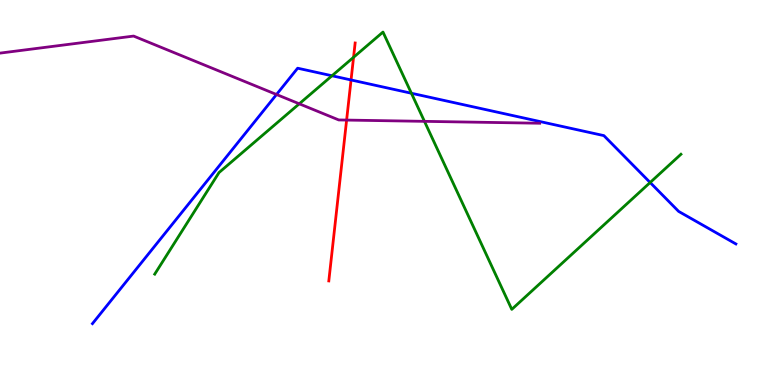[{'lines': ['blue', 'red'], 'intersections': [{'x': 4.53, 'y': 7.92}]}, {'lines': ['green', 'red'], 'intersections': [{'x': 4.56, 'y': 8.51}]}, {'lines': ['purple', 'red'], 'intersections': [{'x': 4.47, 'y': 6.88}]}, {'lines': ['blue', 'green'], 'intersections': [{'x': 4.28, 'y': 8.03}, {'x': 5.31, 'y': 7.58}, {'x': 8.39, 'y': 5.26}]}, {'lines': ['blue', 'purple'], 'intersections': [{'x': 3.57, 'y': 7.55}]}, {'lines': ['green', 'purple'], 'intersections': [{'x': 3.86, 'y': 7.3}, {'x': 5.48, 'y': 6.85}]}]